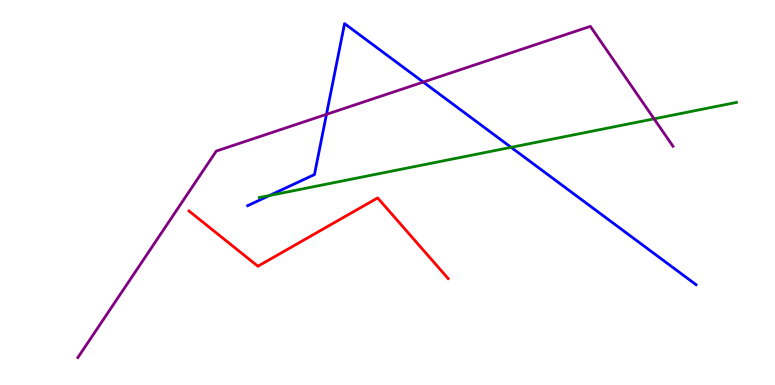[{'lines': ['blue', 'red'], 'intersections': []}, {'lines': ['green', 'red'], 'intersections': []}, {'lines': ['purple', 'red'], 'intersections': []}, {'lines': ['blue', 'green'], 'intersections': [{'x': 3.48, 'y': 4.92}, {'x': 6.6, 'y': 6.17}]}, {'lines': ['blue', 'purple'], 'intersections': [{'x': 4.21, 'y': 7.03}, {'x': 5.46, 'y': 7.87}]}, {'lines': ['green', 'purple'], 'intersections': [{'x': 8.44, 'y': 6.91}]}]